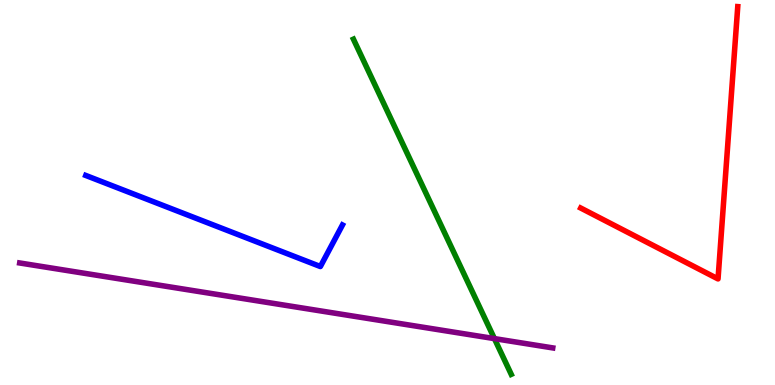[{'lines': ['blue', 'red'], 'intersections': []}, {'lines': ['green', 'red'], 'intersections': []}, {'lines': ['purple', 'red'], 'intersections': []}, {'lines': ['blue', 'green'], 'intersections': []}, {'lines': ['blue', 'purple'], 'intersections': []}, {'lines': ['green', 'purple'], 'intersections': [{'x': 6.38, 'y': 1.2}]}]